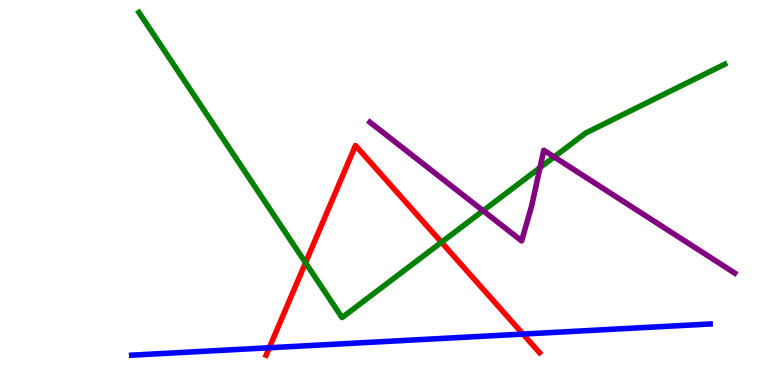[{'lines': ['blue', 'red'], 'intersections': [{'x': 3.47, 'y': 0.967}, {'x': 6.75, 'y': 1.32}]}, {'lines': ['green', 'red'], 'intersections': [{'x': 3.94, 'y': 3.18}, {'x': 5.7, 'y': 3.71}]}, {'lines': ['purple', 'red'], 'intersections': []}, {'lines': ['blue', 'green'], 'intersections': []}, {'lines': ['blue', 'purple'], 'intersections': []}, {'lines': ['green', 'purple'], 'intersections': [{'x': 6.23, 'y': 4.53}, {'x': 6.97, 'y': 5.65}, {'x': 7.15, 'y': 5.92}]}]